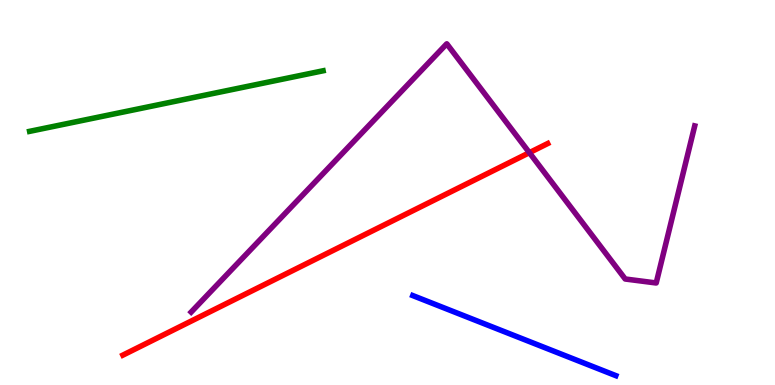[{'lines': ['blue', 'red'], 'intersections': []}, {'lines': ['green', 'red'], 'intersections': []}, {'lines': ['purple', 'red'], 'intersections': [{'x': 6.83, 'y': 6.03}]}, {'lines': ['blue', 'green'], 'intersections': []}, {'lines': ['blue', 'purple'], 'intersections': []}, {'lines': ['green', 'purple'], 'intersections': []}]